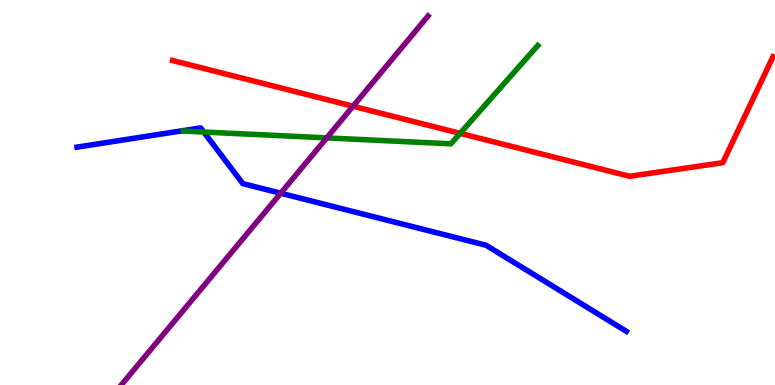[{'lines': ['blue', 'red'], 'intersections': []}, {'lines': ['green', 'red'], 'intersections': [{'x': 5.94, 'y': 6.54}]}, {'lines': ['purple', 'red'], 'intersections': [{'x': 4.56, 'y': 7.24}]}, {'lines': ['blue', 'green'], 'intersections': [{'x': 2.63, 'y': 6.57}]}, {'lines': ['blue', 'purple'], 'intersections': [{'x': 3.62, 'y': 4.98}]}, {'lines': ['green', 'purple'], 'intersections': [{'x': 4.22, 'y': 6.42}]}]